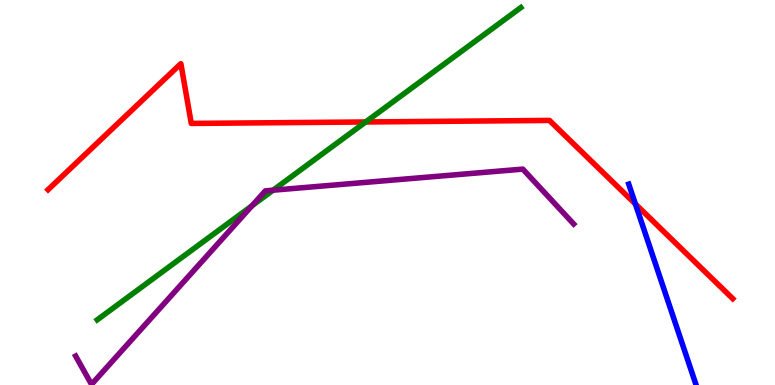[{'lines': ['blue', 'red'], 'intersections': [{'x': 8.2, 'y': 4.7}]}, {'lines': ['green', 'red'], 'intersections': [{'x': 4.72, 'y': 6.83}]}, {'lines': ['purple', 'red'], 'intersections': []}, {'lines': ['blue', 'green'], 'intersections': []}, {'lines': ['blue', 'purple'], 'intersections': []}, {'lines': ['green', 'purple'], 'intersections': [{'x': 3.25, 'y': 4.66}, {'x': 3.52, 'y': 5.06}]}]